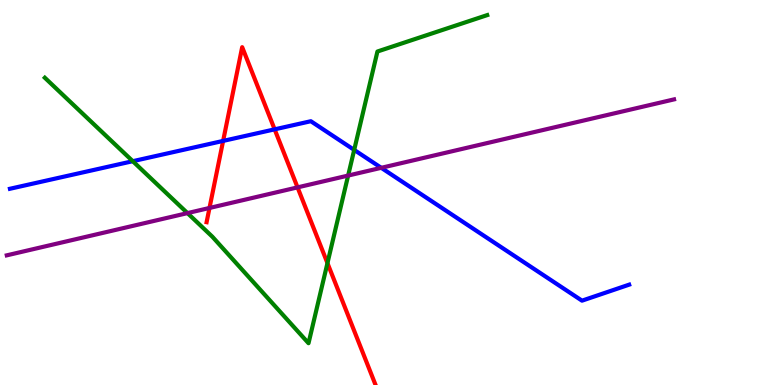[{'lines': ['blue', 'red'], 'intersections': [{'x': 2.88, 'y': 6.34}, {'x': 3.54, 'y': 6.64}]}, {'lines': ['green', 'red'], 'intersections': [{'x': 4.23, 'y': 3.17}]}, {'lines': ['purple', 'red'], 'intersections': [{'x': 2.7, 'y': 4.6}, {'x': 3.84, 'y': 5.13}]}, {'lines': ['blue', 'green'], 'intersections': [{'x': 1.71, 'y': 5.81}, {'x': 4.57, 'y': 6.11}]}, {'lines': ['blue', 'purple'], 'intersections': [{'x': 4.92, 'y': 5.64}]}, {'lines': ['green', 'purple'], 'intersections': [{'x': 2.42, 'y': 4.46}, {'x': 4.49, 'y': 5.44}]}]